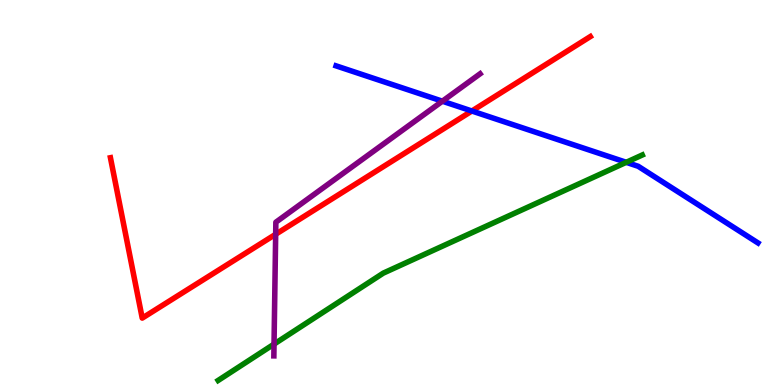[{'lines': ['blue', 'red'], 'intersections': [{'x': 6.09, 'y': 7.12}]}, {'lines': ['green', 'red'], 'intersections': []}, {'lines': ['purple', 'red'], 'intersections': [{'x': 3.56, 'y': 3.92}]}, {'lines': ['blue', 'green'], 'intersections': [{'x': 8.08, 'y': 5.78}]}, {'lines': ['blue', 'purple'], 'intersections': [{'x': 5.71, 'y': 7.37}]}, {'lines': ['green', 'purple'], 'intersections': [{'x': 3.54, 'y': 1.06}]}]